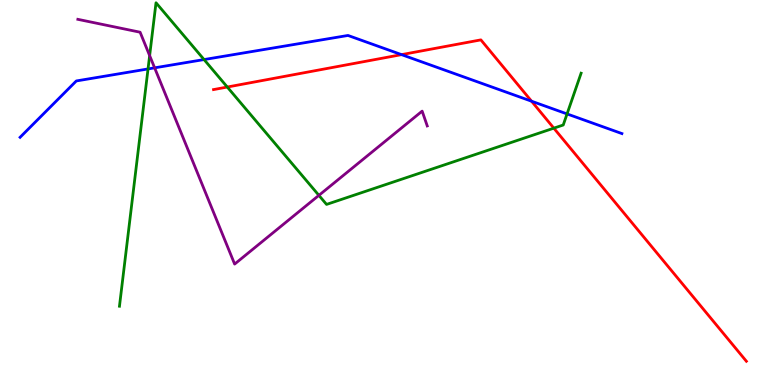[{'lines': ['blue', 'red'], 'intersections': [{'x': 5.18, 'y': 8.58}, {'x': 6.86, 'y': 7.37}]}, {'lines': ['green', 'red'], 'intersections': [{'x': 2.93, 'y': 7.74}, {'x': 7.15, 'y': 6.67}]}, {'lines': ['purple', 'red'], 'intersections': []}, {'lines': ['blue', 'green'], 'intersections': [{'x': 1.91, 'y': 8.21}, {'x': 2.63, 'y': 8.45}, {'x': 7.32, 'y': 7.04}]}, {'lines': ['blue', 'purple'], 'intersections': [{'x': 2.0, 'y': 8.24}]}, {'lines': ['green', 'purple'], 'intersections': [{'x': 1.93, 'y': 8.56}, {'x': 4.11, 'y': 4.93}]}]